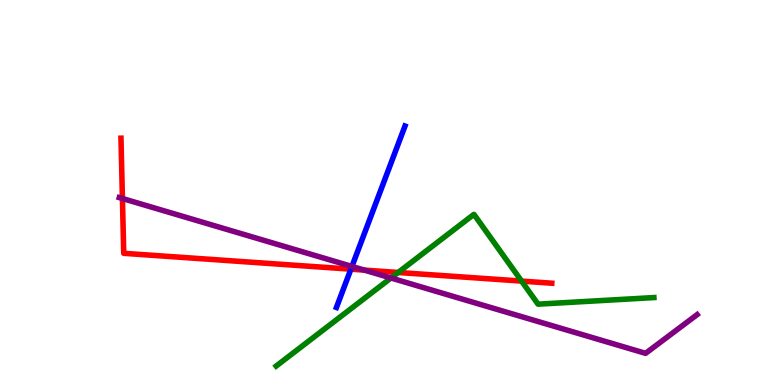[{'lines': ['blue', 'red'], 'intersections': [{'x': 4.53, 'y': 3.01}]}, {'lines': ['green', 'red'], 'intersections': [{'x': 5.14, 'y': 2.92}, {'x': 6.73, 'y': 2.7}]}, {'lines': ['purple', 'red'], 'intersections': [{'x': 1.58, 'y': 4.84}, {'x': 4.7, 'y': 2.98}]}, {'lines': ['blue', 'green'], 'intersections': []}, {'lines': ['blue', 'purple'], 'intersections': [{'x': 4.54, 'y': 3.08}]}, {'lines': ['green', 'purple'], 'intersections': [{'x': 5.04, 'y': 2.78}]}]